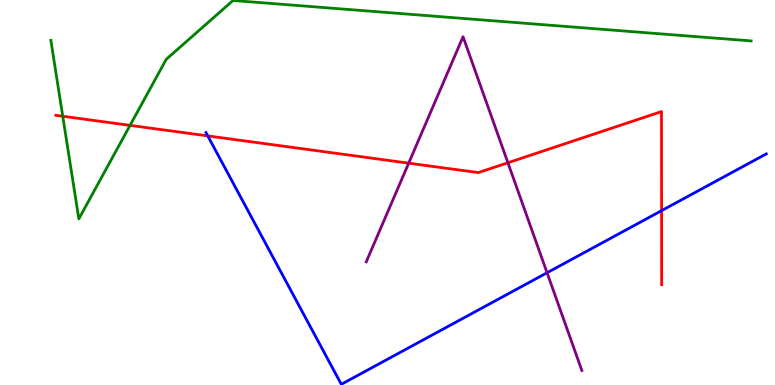[{'lines': ['blue', 'red'], 'intersections': [{'x': 2.68, 'y': 6.47}, {'x': 8.54, 'y': 4.53}]}, {'lines': ['green', 'red'], 'intersections': [{'x': 0.81, 'y': 6.98}, {'x': 1.68, 'y': 6.74}]}, {'lines': ['purple', 'red'], 'intersections': [{'x': 5.27, 'y': 5.76}, {'x': 6.55, 'y': 5.77}]}, {'lines': ['blue', 'green'], 'intersections': []}, {'lines': ['blue', 'purple'], 'intersections': [{'x': 7.06, 'y': 2.92}]}, {'lines': ['green', 'purple'], 'intersections': []}]